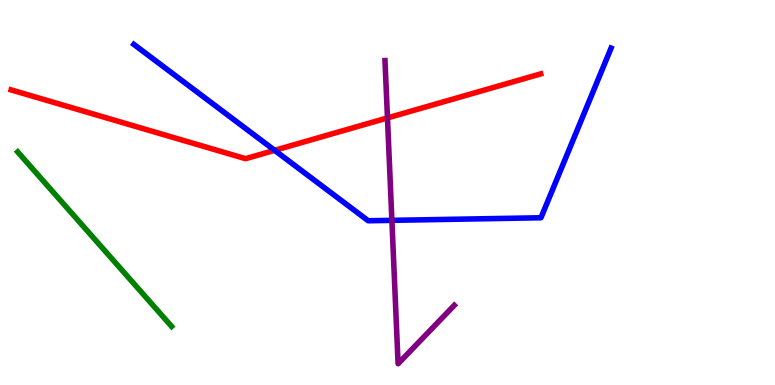[{'lines': ['blue', 'red'], 'intersections': [{'x': 3.54, 'y': 6.1}]}, {'lines': ['green', 'red'], 'intersections': []}, {'lines': ['purple', 'red'], 'intersections': [{'x': 5.0, 'y': 6.94}]}, {'lines': ['blue', 'green'], 'intersections': []}, {'lines': ['blue', 'purple'], 'intersections': [{'x': 5.06, 'y': 4.28}]}, {'lines': ['green', 'purple'], 'intersections': []}]